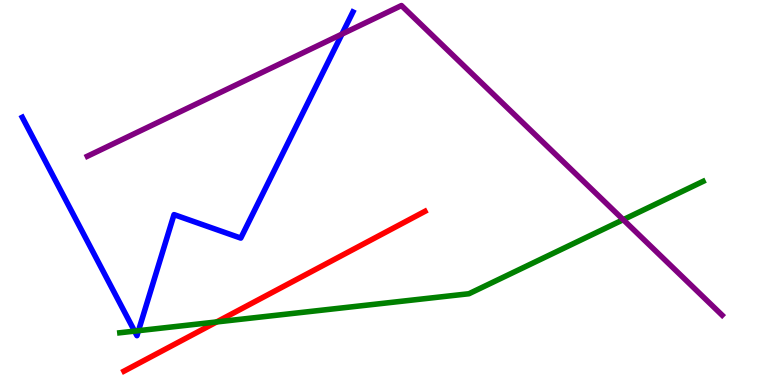[{'lines': ['blue', 'red'], 'intersections': []}, {'lines': ['green', 'red'], 'intersections': [{'x': 2.8, 'y': 1.64}]}, {'lines': ['purple', 'red'], 'intersections': []}, {'lines': ['blue', 'green'], 'intersections': [{'x': 1.74, 'y': 1.4}, {'x': 1.79, 'y': 1.41}]}, {'lines': ['blue', 'purple'], 'intersections': [{'x': 4.41, 'y': 9.11}]}, {'lines': ['green', 'purple'], 'intersections': [{'x': 8.04, 'y': 4.29}]}]